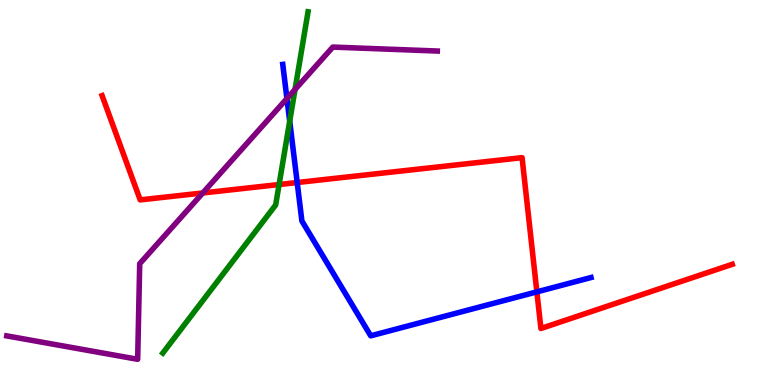[{'lines': ['blue', 'red'], 'intersections': [{'x': 3.83, 'y': 5.26}, {'x': 6.93, 'y': 2.42}]}, {'lines': ['green', 'red'], 'intersections': [{'x': 3.6, 'y': 5.21}]}, {'lines': ['purple', 'red'], 'intersections': [{'x': 2.62, 'y': 4.99}]}, {'lines': ['blue', 'green'], 'intersections': [{'x': 3.74, 'y': 6.85}]}, {'lines': ['blue', 'purple'], 'intersections': [{'x': 3.7, 'y': 7.44}]}, {'lines': ['green', 'purple'], 'intersections': [{'x': 3.81, 'y': 7.68}]}]